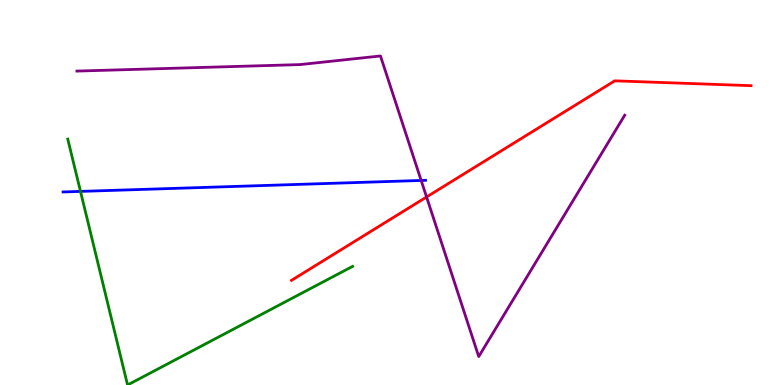[{'lines': ['blue', 'red'], 'intersections': []}, {'lines': ['green', 'red'], 'intersections': []}, {'lines': ['purple', 'red'], 'intersections': [{'x': 5.5, 'y': 4.88}]}, {'lines': ['blue', 'green'], 'intersections': [{'x': 1.04, 'y': 5.03}]}, {'lines': ['blue', 'purple'], 'intersections': [{'x': 5.43, 'y': 5.31}]}, {'lines': ['green', 'purple'], 'intersections': []}]